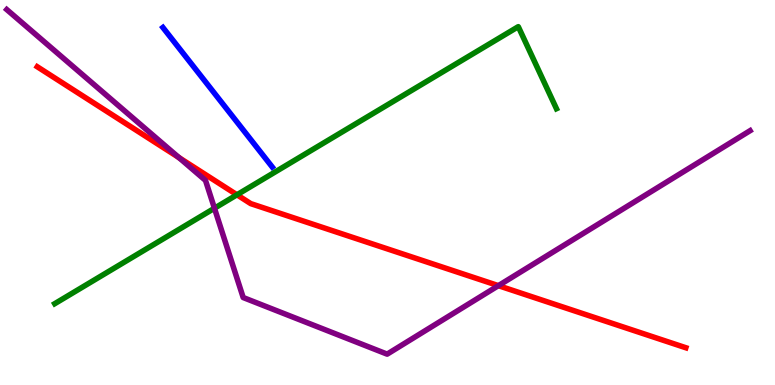[{'lines': ['blue', 'red'], 'intersections': []}, {'lines': ['green', 'red'], 'intersections': [{'x': 3.06, 'y': 4.94}]}, {'lines': ['purple', 'red'], 'intersections': [{'x': 2.31, 'y': 5.91}, {'x': 6.43, 'y': 2.58}]}, {'lines': ['blue', 'green'], 'intersections': []}, {'lines': ['blue', 'purple'], 'intersections': []}, {'lines': ['green', 'purple'], 'intersections': [{'x': 2.77, 'y': 4.59}]}]